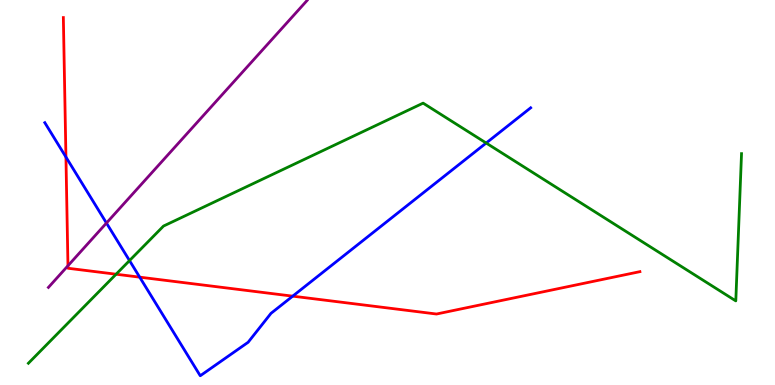[{'lines': ['blue', 'red'], 'intersections': [{'x': 0.851, 'y': 5.92}, {'x': 1.8, 'y': 2.8}, {'x': 3.78, 'y': 2.31}]}, {'lines': ['green', 'red'], 'intersections': [{'x': 1.5, 'y': 2.88}]}, {'lines': ['purple', 'red'], 'intersections': [{'x': 0.877, 'y': 3.1}]}, {'lines': ['blue', 'green'], 'intersections': [{'x': 1.67, 'y': 3.23}, {'x': 6.27, 'y': 6.29}]}, {'lines': ['blue', 'purple'], 'intersections': [{'x': 1.37, 'y': 4.21}]}, {'lines': ['green', 'purple'], 'intersections': []}]